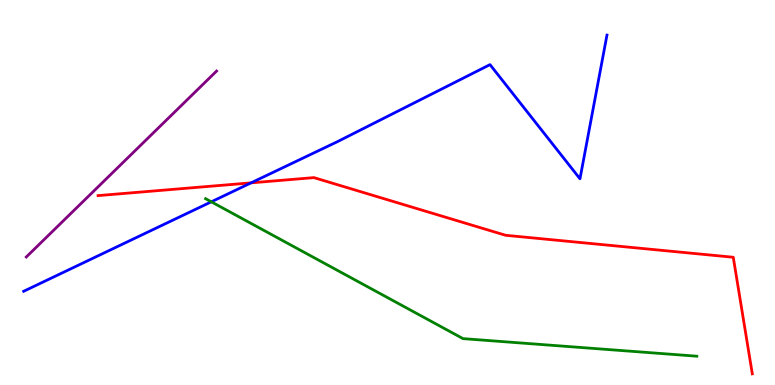[{'lines': ['blue', 'red'], 'intersections': [{'x': 3.24, 'y': 5.25}]}, {'lines': ['green', 'red'], 'intersections': []}, {'lines': ['purple', 'red'], 'intersections': []}, {'lines': ['blue', 'green'], 'intersections': [{'x': 2.73, 'y': 4.76}]}, {'lines': ['blue', 'purple'], 'intersections': []}, {'lines': ['green', 'purple'], 'intersections': []}]